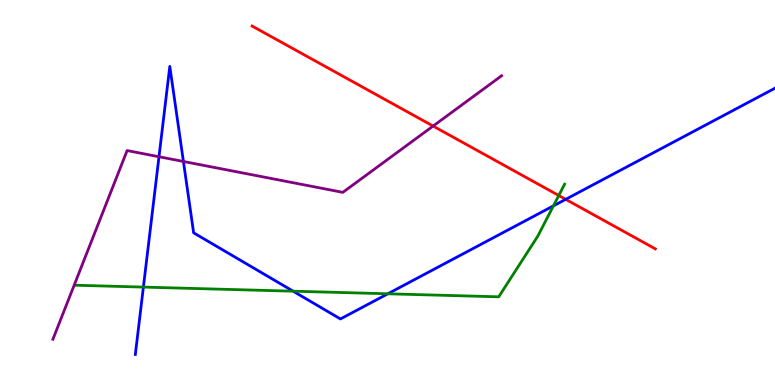[{'lines': ['blue', 'red'], 'intersections': [{'x': 7.3, 'y': 4.82}]}, {'lines': ['green', 'red'], 'intersections': [{'x': 7.21, 'y': 4.92}]}, {'lines': ['purple', 'red'], 'intersections': [{'x': 5.59, 'y': 6.73}]}, {'lines': ['blue', 'green'], 'intersections': [{'x': 1.85, 'y': 2.54}, {'x': 3.78, 'y': 2.44}, {'x': 5.0, 'y': 2.37}, {'x': 7.14, 'y': 4.65}]}, {'lines': ['blue', 'purple'], 'intersections': [{'x': 2.05, 'y': 5.93}, {'x': 2.37, 'y': 5.81}]}, {'lines': ['green', 'purple'], 'intersections': []}]